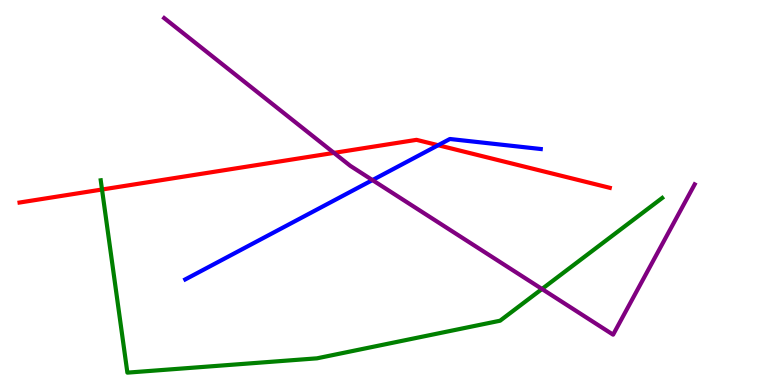[{'lines': ['blue', 'red'], 'intersections': [{'x': 5.65, 'y': 6.23}]}, {'lines': ['green', 'red'], 'intersections': [{'x': 1.32, 'y': 5.08}]}, {'lines': ['purple', 'red'], 'intersections': [{'x': 4.31, 'y': 6.03}]}, {'lines': ['blue', 'green'], 'intersections': []}, {'lines': ['blue', 'purple'], 'intersections': [{'x': 4.81, 'y': 5.32}]}, {'lines': ['green', 'purple'], 'intersections': [{'x': 6.99, 'y': 2.49}]}]